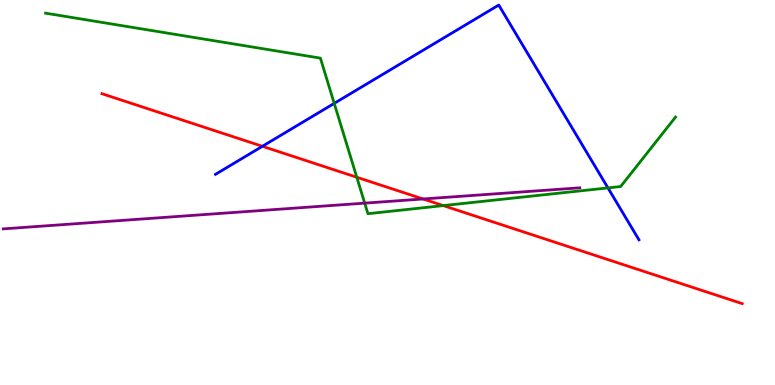[{'lines': ['blue', 'red'], 'intersections': [{'x': 3.39, 'y': 6.2}]}, {'lines': ['green', 'red'], 'intersections': [{'x': 4.6, 'y': 5.4}, {'x': 5.72, 'y': 4.66}]}, {'lines': ['purple', 'red'], 'intersections': [{'x': 5.46, 'y': 4.83}]}, {'lines': ['blue', 'green'], 'intersections': [{'x': 4.31, 'y': 7.31}, {'x': 7.84, 'y': 5.12}]}, {'lines': ['blue', 'purple'], 'intersections': []}, {'lines': ['green', 'purple'], 'intersections': [{'x': 4.71, 'y': 4.72}]}]